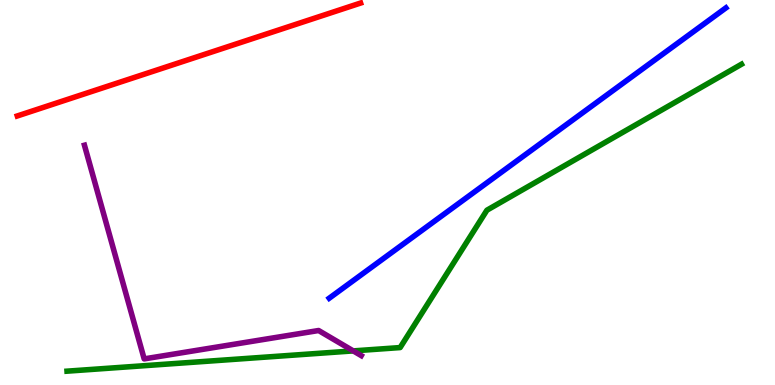[{'lines': ['blue', 'red'], 'intersections': []}, {'lines': ['green', 'red'], 'intersections': []}, {'lines': ['purple', 'red'], 'intersections': []}, {'lines': ['blue', 'green'], 'intersections': []}, {'lines': ['blue', 'purple'], 'intersections': []}, {'lines': ['green', 'purple'], 'intersections': [{'x': 4.56, 'y': 0.886}]}]